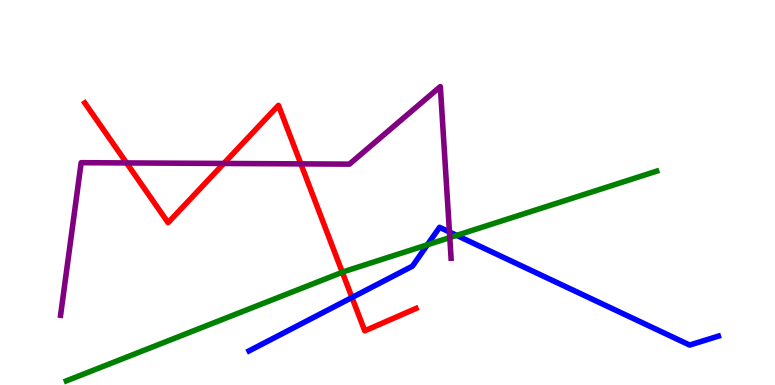[{'lines': ['blue', 'red'], 'intersections': [{'x': 4.54, 'y': 2.27}]}, {'lines': ['green', 'red'], 'intersections': [{'x': 4.42, 'y': 2.93}]}, {'lines': ['purple', 'red'], 'intersections': [{'x': 1.63, 'y': 5.77}, {'x': 2.89, 'y': 5.75}, {'x': 3.88, 'y': 5.74}]}, {'lines': ['blue', 'green'], 'intersections': [{'x': 5.51, 'y': 3.64}, {'x': 5.89, 'y': 3.89}]}, {'lines': ['blue', 'purple'], 'intersections': [{'x': 5.8, 'y': 3.97}]}, {'lines': ['green', 'purple'], 'intersections': [{'x': 5.8, 'y': 3.83}]}]